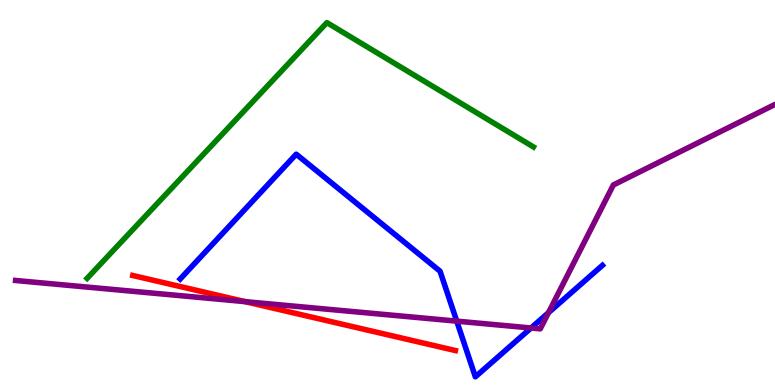[{'lines': ['blue', 'red'], 'intersections': []}, {'lines': ['green', 'red'], 'intersections': []}, {'lines': ['purple', 'red'], 'intersections': [{'x': 3.16, 'y': 2.17}]}, {'lines': ['blue', 'green'], 'intersections': []}, {'lines': ['blue', 'purple'], 'intersections': [{'x': 5.89, 'y': 1.66}, {'x': 6.85, 'y': 1.48}, {'x': 7.08, 'y': 1.88}]}, {'lines': ['green', 'purple'], 'intersections': []}]